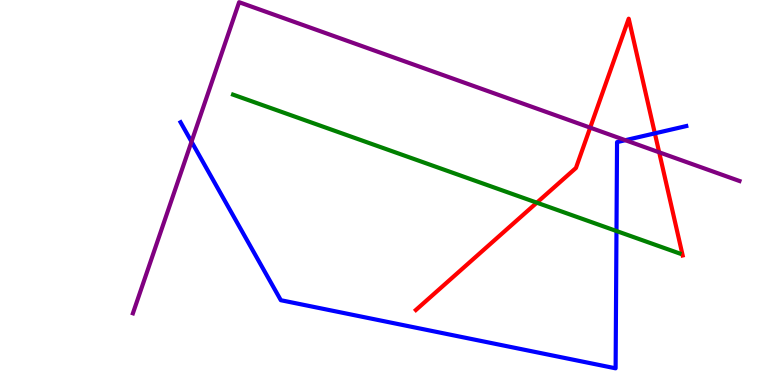[{'lines': ['blue', 'red'], 'intersections': [{'x': 8.45, 'y': 6.54}]}, {'lines': ['green', 'red'], 'intersections': [{'x': 6.93, 'y': 4.74}]}, {'lines': ['purple', 'red'], 'intersections': [{'x': 7.62, 'y': 6.68}, {'x': 8.51, 'y': 6.04}]}, {'lines': ['blue', 'green'], 'intersections': [{'x': 7.95, 'y': 4.0}]}, {'lines': ['blue', 'purple'], 'intersections': [{'x': 2.47, 'y': 6.32}, {'x': 8.07, 'y': 6.36}]}, {'lines': ['green', 'purple'], 'intersections': []}]